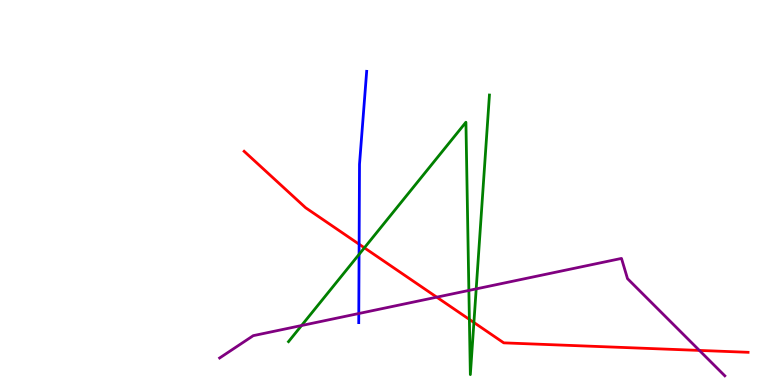[{'lines': ['blue', 'red'], 'intersections': [{'x': 4.63, 'y': 3.66}]}, {'lines': ['green', 'red'], 'intersections': [{'x': 4.7, 'y': 3.56}, {'x': 6.06, 'y': 1.7}, {'x': 6.11, 'y': 1.62}]}, {'lines': ['purple', 'red'], 'intersections': [{'x': 5.64, 'y': 2.28}, {'x': 9.02, 'y': 0.898}]}, {'lines': ['blue', 'green'], 'intersections': [{'x': 4.63, 'y': 3.39}]}, {'lines': ['blue', 'purple'], 'intersections': [{'x': 4.63, 'y': 1.86}]}, {'lines': ['green', 'purple'], 'intersections': [{'x': 3.89, 'y': 1.54}, {'x': 6.05, 'y': 2.46}, {'x': 6.14, 'y': 2.5}]}]